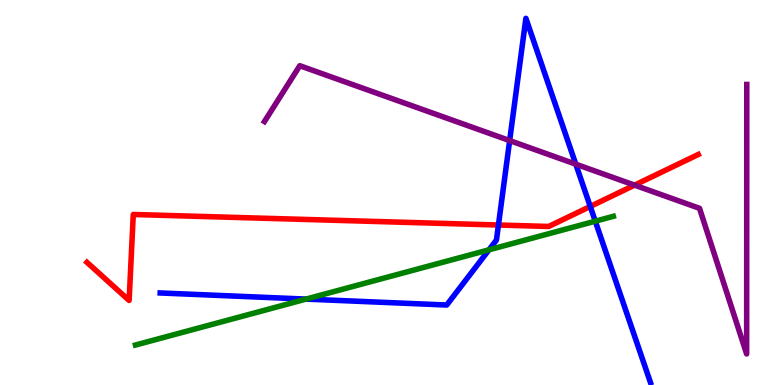[{'lines': ['blue', 'red'], 'intersections': [{'x': 6.43, 'y': 4.16}, {'x': 7.62, 'y': 4.64}]}, {'lines': ['green', 'red'], 'intersections': []}, {'lines': ['purple', 'red'], 'intersections': [{'x': 8.19, 'y': 5.19}]}, {'lines': ['blue', 'green'], 'intersections': [{'x': 3.95, 'y': 2.23}, {'x': 6.31, 'y': 3.51}, {'x': 7.68, 'y': 4.25}]}, {'lines': ['blue', 'purple'], 'intersections': [{'x': 6.58, 'y': 6.35}, {'x': 7.43, 'y': 5.74}]}, {'lines': ['green', 'purple'], 'intersections': []}]